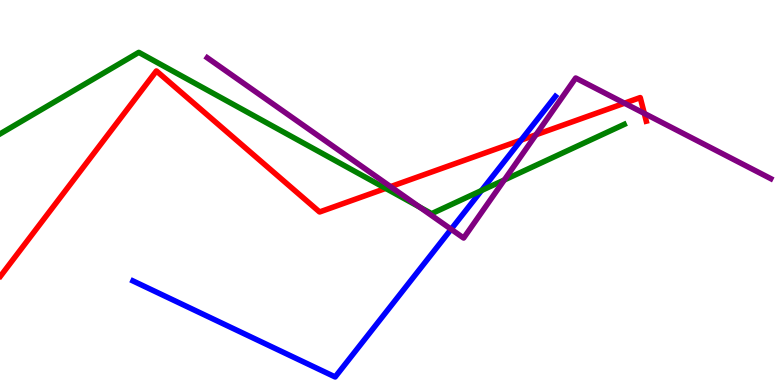[{'lines': ['blue', 'red'], 'intersections': [{'x': 6.72, 'y': 6.36}]}, {'lines': ['green', 'red'], 'intersections': [{'x': 4.98, 'y': 5.11}]}, {'lines': ['purple', 'red'], 'intersections': [{'x': 5.04, 'y': 5.15}, {'x': 6.92, 'y': 6.5}, {'x': 8.06, 'y': 7.32}, {'x': 8.31, 'y': 7.05}]}, {'lines': ['blue', 'green'], 'intersections': [{'x': 6.21, 'y': 5.05}]}, {'lines': ['blue', 'purple'], 'intersections': [{'x': 5.82, 'y': 4.05}]}, {'lines': ['green', 'purple'], 'intersections': [{'x': 5.41, 'y': 4.62}, {'x': 6.51, 'y': 5.33}]}]